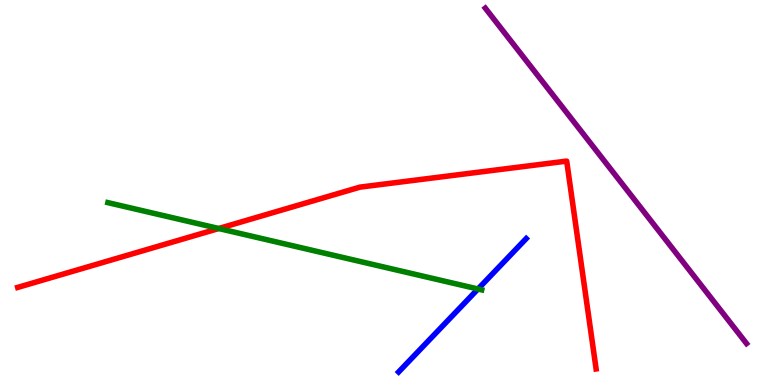[{'lines': ['blue', 'red'], 'intersections': []}, {'lines': ['green', 'red'], 'intersections': [{'x': 2.82, 'y': 4.06}]}, {'lines': ['purple', 'red'], 'intersections': []}, {'lines': ['blue', 'green'], 'intersections': [{'x': 6.17, 'y': 2.49}]}, {'lines': ['blue', 'purple'], 'intersections': []}, {'lines': ['green', 'purple'], 'intersections': []}]